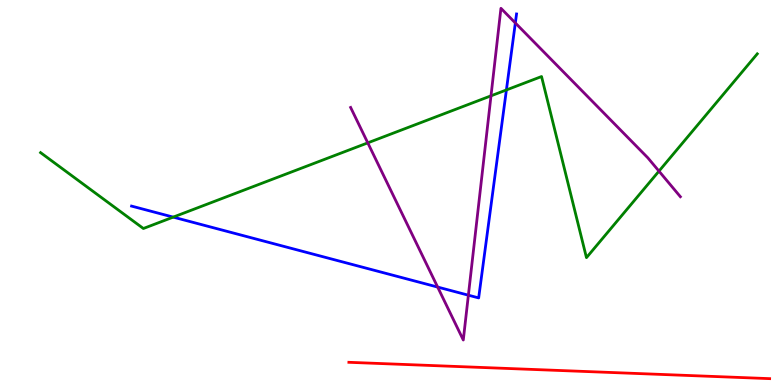[{'lines': ['blue', 'red'], 'intersections': []}, {'lines': ['green', 'red'], 'intersections': []}, {'lines': ['purple', 'red'], 'intersections': []}, {'lines': ['blue', 'green'], 'intersections': [{'x': 2.24, 'y': 4.36}, {'x': 6.53, 'y': 7.66}]}, {'lines': ['blue', 'purple'], 'intersections': [{'x': 5.65, 'y': 2.54}, {'x': 6.04, 'y': 2.33}, {'x': 6.65, 'y': 9.4}]}, {'lines': ['green', 'purple'], 'intersections': [{'x': 4.75, 'y': 6.29}, {'x': 6.34, 'y': 7.51}, {'x': 8.5, 'y': 5.55}]}]